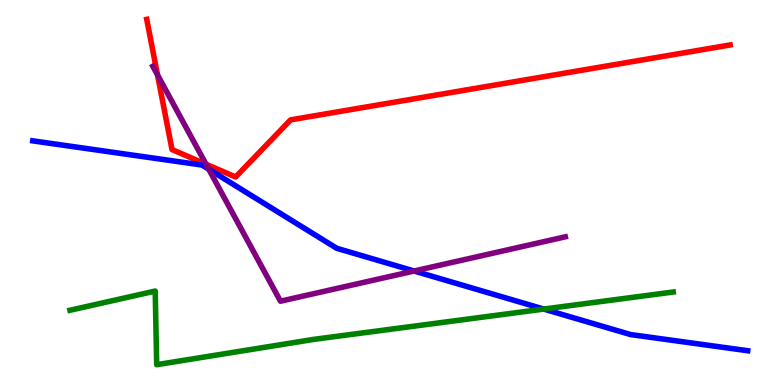[{'lines': ['blue', 'red'], 'intersections': []}, {'lines': ['green', 'red'], 'intersections': []}, {'lines': ['purple', 'red'], 'intersections': [{'x': 2.03, 'y': 8.05}, {'x': 2.66, 'y': 5.73}]}, {'lines': ['blue', 'green'], 'intersections': [{'x': 7.02, 'y': 1.97}]}, {'lines': ['blue', 'purple'], 'intersections': [{'x': 2.69, 'y': 5.6}, {'x': 5.34, 'y': 2.96}]}, {'lines': ['green', 'purple'], 'intersections': []}]